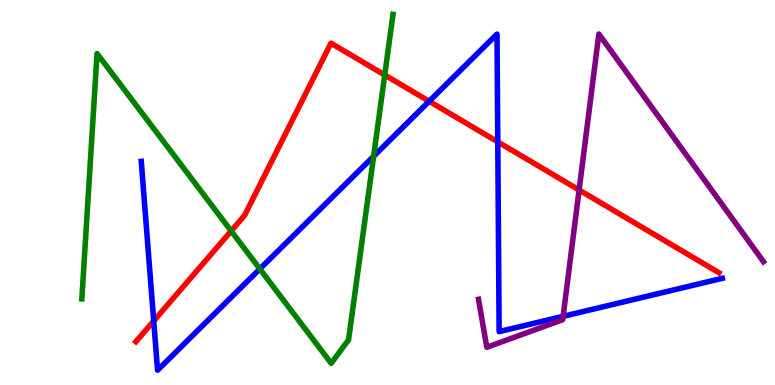[{'lines': ['blue', 'red'], 'intersections': [{'x': 1.98, 'y': 1.66}, {'x': 5.54, 'y': 7.37}, {'x': 6.42, 'y': 6.31}]}, {'lines': ['green', 'red'], 'intersections': [{'x': 2.98, 'y': 4.0}, {'x': 4.96, 'y': 8.05}]}, {'lines': ['purple', 'red'], 'intersections': [{'x': 7.47, 'y': 5.07}]}, {'lines': ['blue', 'green'], 'intersections': [{'x': 3.35, 'y': 3.01}, {'x': 4.82, 'y': 5.94}]}, {'lines': ['blue', 'purple'], 'intersections': [{'x': 7.27, 'y': 1.78}]}, {'lines': ['green', 'purple'], 'intersections': []}]